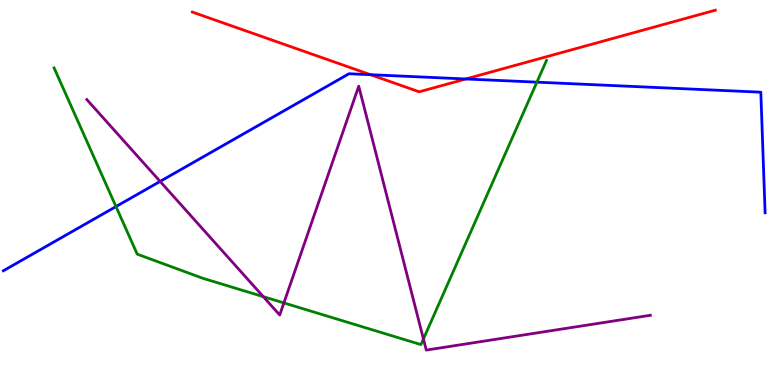[{'lines': ['blue', 'red'], 'intersections': [{'x': 4.78, 'y': 8.06}, {'x': 6.01, 'y': 7.95}]}, {'lines': ['green', 'red'], 'intersections': []}, {'lines': ['purple', 'red'], 'intersections': []}, {'lines': ['blue', 'green'], 'intersections': [{'x': 1.5, 'y': 4.63}, {'x': 6.93, 'y': 7.87}]}, {'lines': ['blue', 'purple'], 'intersections': [{'x': 2.07, 'y': 5.29}]}, {'lines': ['green', 'purple'], 'intersections': [{'x': 3.4, 'y': 2.29}, {'x': 3.66, 'y': 2.13}, {'x': 5.46, 'y': 1.2}]}]